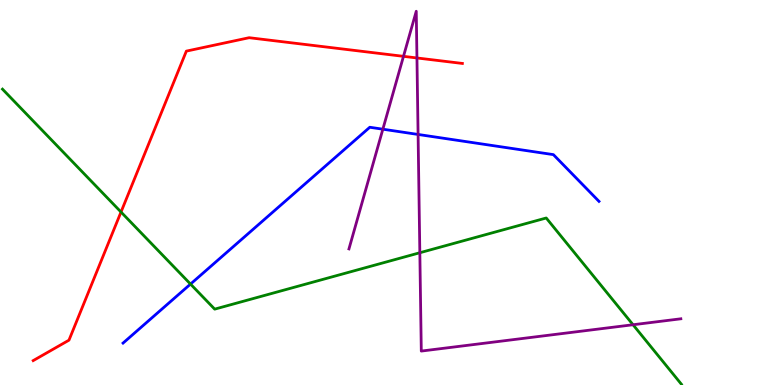[{'lines': ['blue', 'red'], 'intersections': []}, {'lines': ['green', 'red'], 'intersections': [{'x': 1.56, 'y': 4.49}]}, {'lines': ['purple', 'red'], 'intersections': [{'x': 5.21, 'y': 8.54}, {'x': 5.38, 'y': 8.49}]}, {'lines': ['blue', 'green'], 'intersections': [{'x': 2.46, 'y': 2.62}]}, {'lines': ['blue', 'purple'], 'intersections': [{'x': 4.94, 'y': 6.64}, {'x': 5.39, 'y': 6.51}]}, {'lines': ['green', 'purple'], 'intersections': [{'x': 5.42, 'y': 3.44}, {'x': 8.17, 'y': 1.57}]}]